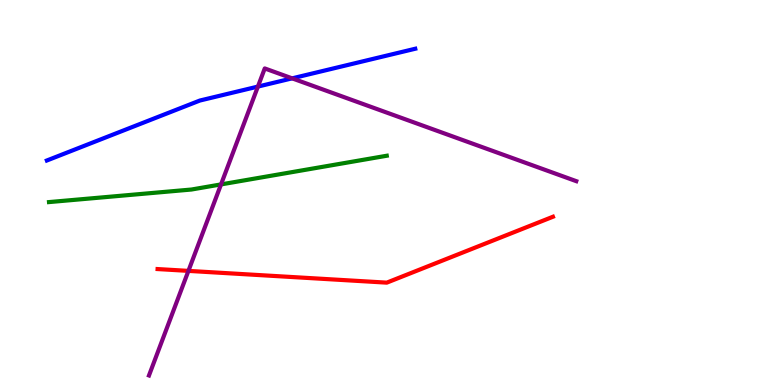[{'lines': ['blue', 'red'], 'intersections': []}, {'lines': ['green', 'red'], 'intersections': []}, {'lines': ['purple', 'red'], 'intersections': [{'x': 2.43, 'y': 2.96}]}, {'lines': ['blue', 'green'], 'intersections': []}, {'lines': ['blue', 'purple'], 'intersections': [{'x': 3.33, 'y': 7.75}, {'x': 3.77, 'y': 7.97}]}, {'lines': ['green', 'purple'], 'intersections': [{'x': 2.85, 'y': 5.21}]}]